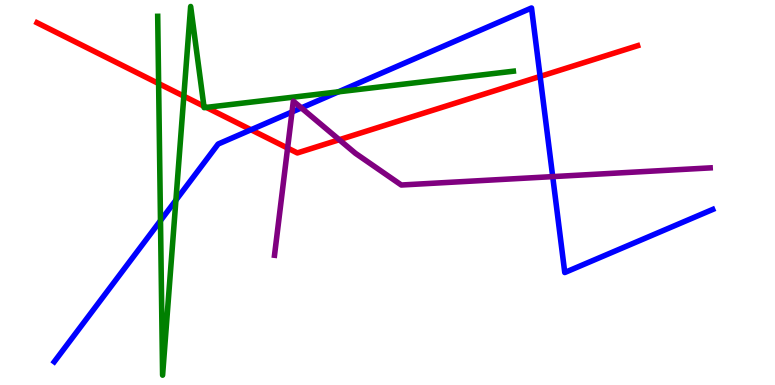[{'lines': ['blue', 'red'], 'intersections': [{'x': 3.24, 'y': 6.63}, {'x': 6.97, 'y': 8.01}]}, {'lines': ['green', 'red'], 'intersections': [{'x': 2.05, 'y': 7.83}, {'x': 2.37, 'y': 7.5}, {'x': 2.63, 'y': 7.24}, {'x': 2.66, 'y': 7.21}]}, {'lines': ['purple', 'red'], 'intersections': [{'x': 3.71, 'y': 6.15}, {'x': 4.38, 'y': 6.37}]}, {'lines': ['blue', 'green'], 'intersections': [{'x': 2.07, 'y': 4.27}, {'x': 2.27, 'y': 4.8}, {'x': 4.37, 'y': 7.61}]}, {'lines': ['blue', 'purple'], 'intersections': [{'x': 3.77, 'y': 7.09}, {'x': 3.89, 'y': 7.2}, {'x': 7.13, 'y': 5.41}]}, {'lines': ['green', 'purple'], 'intersections': []}]